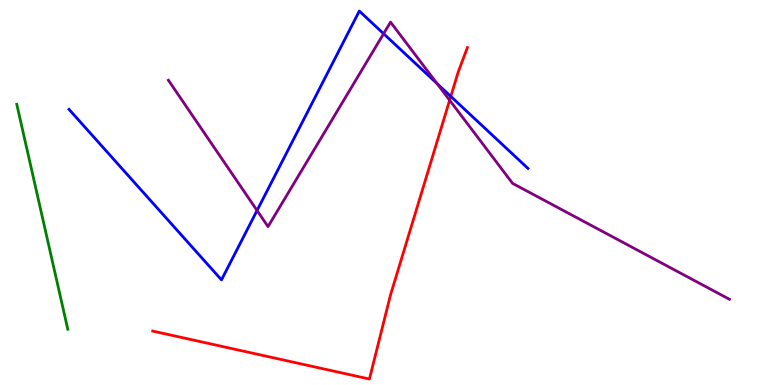[{'lines': ['blue', 'red'], 'intersections': [{'x': 5.82, 'y': 7.5}]}, {'lines': ['green', 'red'], 'intersections': []}, {'lines': ['purple', 'red'], 'intersections': [{'x': 5.8, 'y': 7.4}]}, {'lines': ['blue', 'green'], 'intersections': []}, {'lines': ['blue', 'purple'], 'intersections': [{'x': 3.32, 'y': 4.53}, {'x': 4.95, 'y': 9.12}, {'x': 5.64, 'y': 7.83}]}, {'lines': ['green', 'purple'], 'intersections': []}]